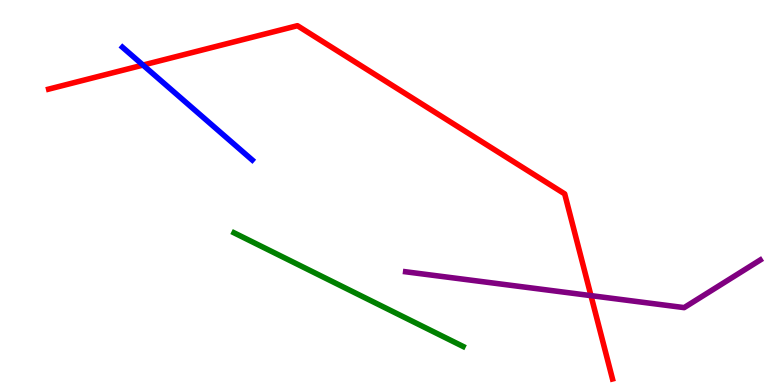[{'lines': ['blue', 'red'], 'intersections': [{'x': 1.85, 'y': 8.31}]}, {'lines': ['green', 'red'], 'intersections': []}, {'lines': ['purple', 'red'], 'intersections': [{'x': 7.63, 'y': 2.32}]}, {'lines': ['blue', 'green'], 'intersections': []}, {'lines': ['blue', 'purple'], 'intersections': []}, {'lines': ['green', 'purple'], 'intersections': []}]